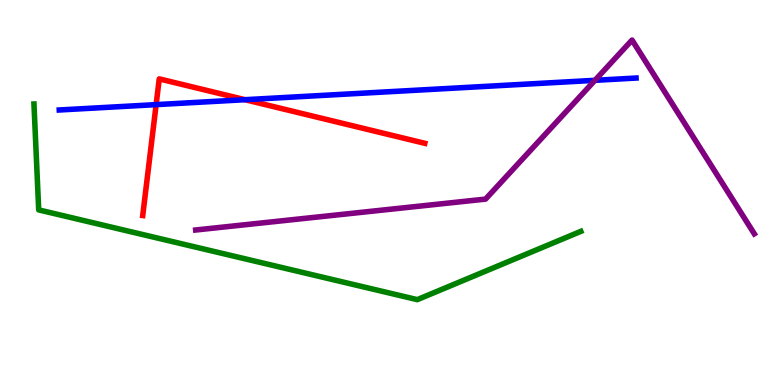[{'lines': ['blue', 'red'], 'intersections': [{'x': 2.01, 'y': 7.28}, {'x': 3.16, 'y': 7.41}]}, {'lines': ['green', 'red'], 'intersections': []}, {'lines': ['purple', 'red'], 'intersections': []}, {'lines': ['blue', 'green'], 'intersections': []}, {'lines': ['blue', 'purple'], 'intersections': [{'x': 7.68, 'y': 7.91}]}, {'lines': ['green', 'purple'], 'intersections': []}]